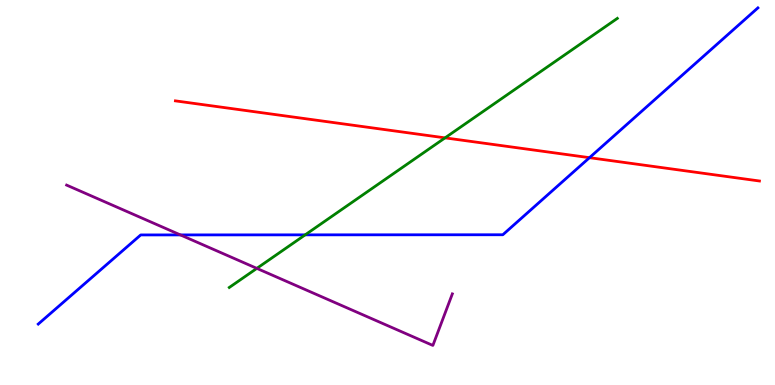[{'lines': ['blue', 'red'], 'intersections': [{'x': 7.61, 'y': 5.9}]}, {'lines': ['green', 'red'], 'intersections': [{'x': 5.74, 'y': 6.42}]}, {'lines': ['purple', 'red'], 'intersections': []}, {'lines': ['blue', 'green'], 'intersections': [{'x': 3.94, 'y': 3.9}]}, {'lines': ['blue', 'purple'], 'intersections': [{'x': 2.33, 'y': 3.9}]}, {'lines': ['green', 'purple'], 'intersections': [{'x': 3.31, 'y': 3.03}]}]